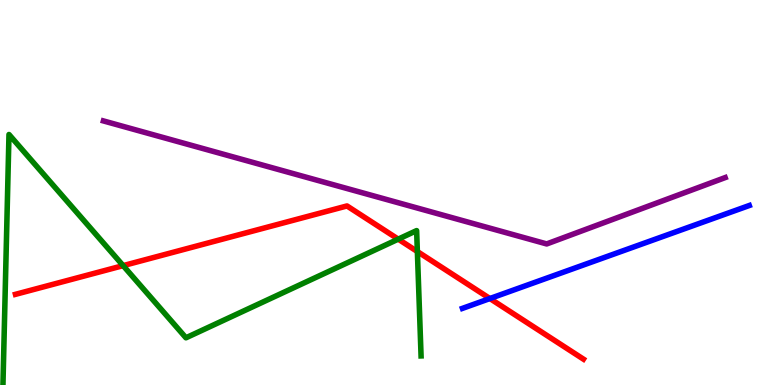[{'lines': ['blue', 'red'], 'intersections': [{'x': 6.32, 'y': 2.25}]}, {'lines': ['green', 'red'], 'intersections': [{'x': 1.59, 'y': 3.1}, {'x': 5.14, 'y': 3.79}, {'x': 5.39, 'y': 3.47}]}, {'lines': ['purple', 'red'], 'intersections': []}, {'lines': ['blue', 'green'], 'intersections': []}, {'lines': ['blue', 'purple'], 'intersections': []}, {'lines': ['green', 'purple'], 'intersections': []}]